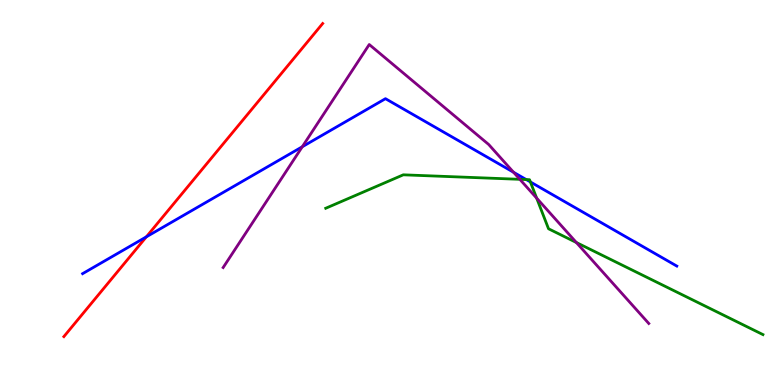[{'lines': ['blue', 'red'], 'intersections': [{'x': 1.89, 'y': 3.85}]}, {'lines': ['green', 'red'], 'intersections': []}, {'lines': ['purple', 'red'], 'intersections': []}, {'lines': ['blue', 'green'], 'intersections': [{'x': 6.79, 'y': 5.34}, {'x': 6.84, 'y': 5.27}]}, {'lines': ['blue', 'purple'], 'intersections': [{'x': 3.9, 'y': 6.19}, {'x': 6.63, 'y': 5.53}]}, {'lines': ['green', 'purple'], 'intersections': [{'x': 6.71, 'y': 5.34}, {'x': 6.92, 'y': 4.85}, {'x': 7.44, 'y': 3.7}]}]